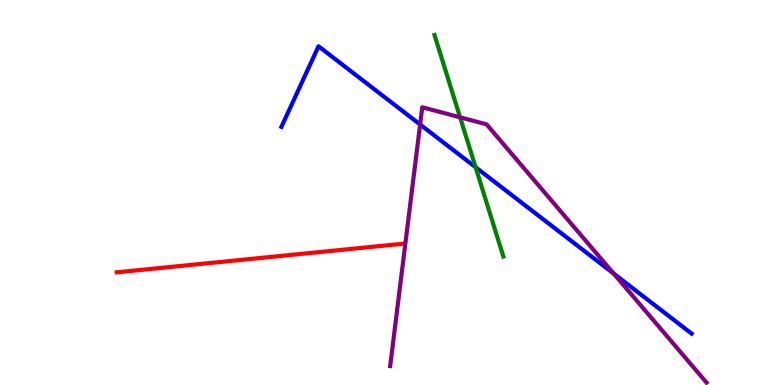[{'lines': ['blue', 'red'], 'intersections': []}, {'lines': ['green', 'red'], 'intersections': []}, {'lines': ['purple', 'red'], 'intersections': []}, {'lines': ['blue', 'green'], 'intersections': [{'x': 6.14, 'y': 5.66}]}, {'lines': ['blue', 'purple'], 'intersections': [{'x': 5.42, 'y': 6.77}, {'x': 7.92, 'y': 2.89}]}, {'lines': ['green', 'purple'], 'intersections': [{'x': 5.94, 'y': 6.95}]}]